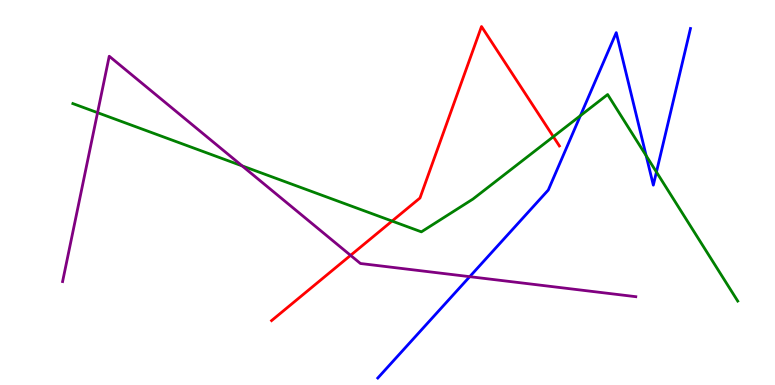[{'lines': ['blue', 'red'], 'intersections': []}, {'lines': ['green', 'red'], 'intersections': [{'x': 5.06, 'y': 4.26}, {'x': 7.14, 'y': 6.45}]}, {'lines': ['purple', 'red'], 'intersections': [{'x': 4.52, 'y': 3.37}]}, {'lines': ['blue', 'green'], 'intersections': [{'x': 7.49, 'y': 7.0}, {'x': 8.34, 'y': 5.96}, {'x': 8.47, 'y': 5.53}]}, {'lines': ['blue', 'purple'], 'intersections': [{'x': 6.06, 'y': 2.81}]}, {'lines': ['green', 'purple'], 'intersections': [{'x': 1.26, 'y': 7.07}, {'x': 3.12, 'y': 5.69}]}]